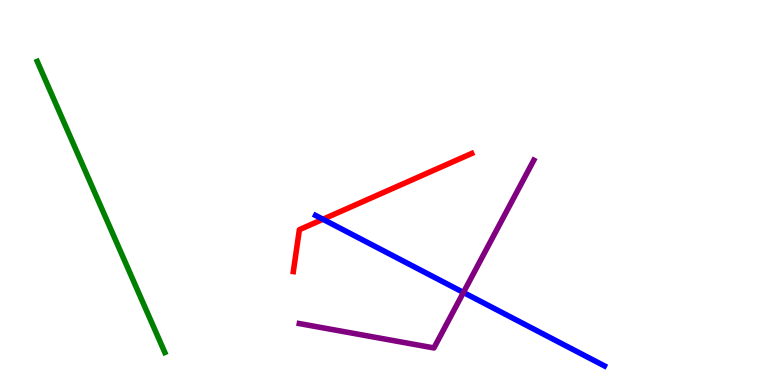[{'lines': ['blue', 'red'], 'intersections': [{'x': 4.17, 'y': 4.3}]}, {'lines': ['green', 'red'], 'intersections': []}, {'lines': ['purple', 'red'], 'intersections': []}, {'lines': ['blue', 'green'], 'intersections': []}, {'lines': ['blue', 'purple'], 'intersections': [{'x': 5.98, 'y': 2.4}]}, {'lines': ['green', 'purple'], 'intersections': []}]